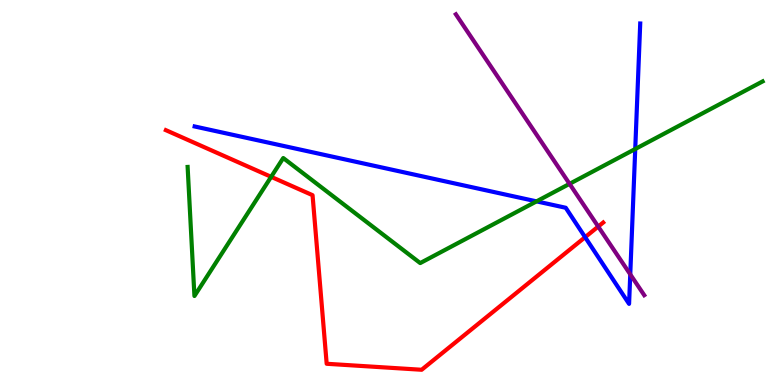[{'lines': ['blue', 'red'], 'intersections': [{'x': 7.55, 'y': 3.84}]}, {'lines': ['green', 'red'], 'intersections': [{'x': 3.5, 'y': 5.41}]}, {'lines': ['purple', 'red'], 'intersections': [{'x': 7.72, 'y': 4.12}]}, {'lines': ['blue', 'green'], 'intersections': [{'x': 6.92, 'y': 4.77}, {'x': 8.2, 'y': 6.13}]}, {'lines': ['blue', 'purple'], 'intersections': [{'x': 8.13, 'y': 2.87}]}, {'lines': ['green', 'purple'], 'intersections': [{'x': 7.35, 'y': 5.22}]}]